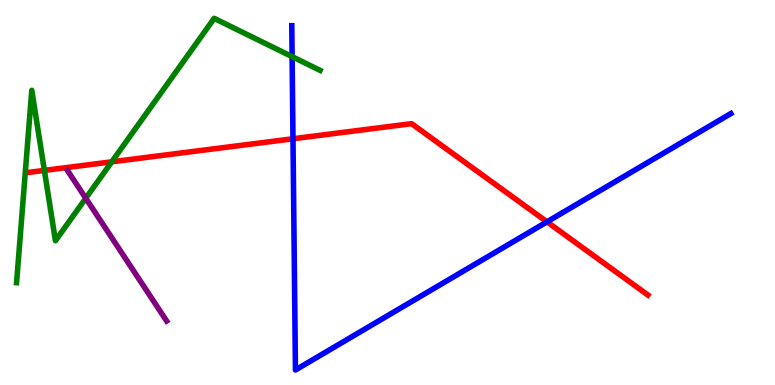[{'lines': ['blue', 'red'], 'intersections': [{'x': 3.78, 'y': 6.4}, {'x': 7.06, 'y': 4.24}]}, {'lines': ['green', 'red'], 'intersections': [{'x': 0.573, 'y': 5.57}, {'x': 1.44, 'y': 5.8}]}, {'lines': ['purple', 'red'], 'intersections': []}, {'lines': ['blue', 'green'], 'intersections': [{'x': 3.77, 'y': 8.53}]}, {'lines': ['blue', 'purple'], 'intersections': []}, {'lines': ['green', 'purple'], 'intersections': [{'x': 1.11, 'y': 4.85}]}]